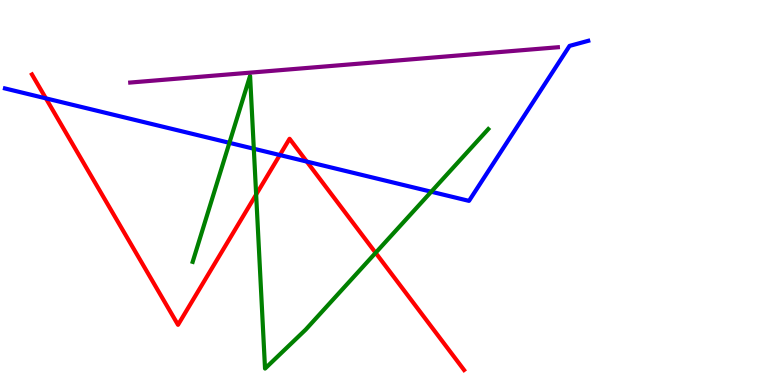[{'lines': ['blue', 'red'], 'intersections': [{'x': 0.592, 'y': 7.45}, {'x': 3.61, 'y': 5.97}, {'x': 3.96, 'y': 5.8}]}, {'lines': ['green', 'red'], 'intersections': [{'x': 3.31, 'y': 4.95}, {'x': 4.85, 'y': 3.43}]}, {'lines': ['purple', 'red'], 'intersections': []}, {'lines': ['blue', 'green'], 'intersections': [{'x': 2.96, 'y': 6.29}, {'x': 3.27, 'y': 6.14}, {'x': 5.56, 'y': 5.02}]}, {'lines': ['blue', 'purple'], 'intersections': []}, {'lines': ['green', 'purple'], 'intersections': []}]